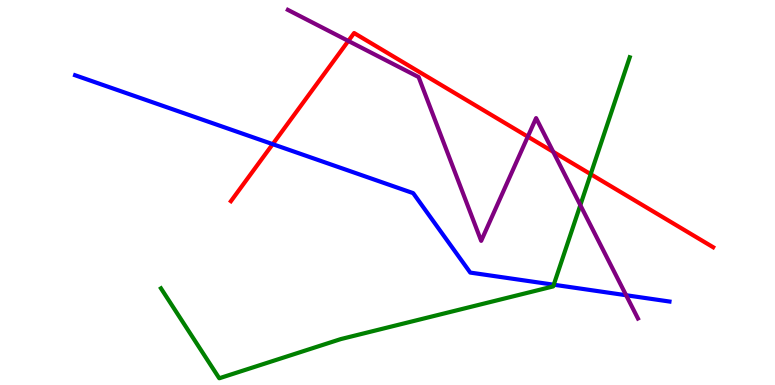[{'lines': ['blue', 'red'], 'intersections': [{'x': 3.52, 'y': 6.26}]}, {'lines': ['green', 'red'], 'intersections': [{'x': 7.62, 'y': 5.48}]}, {'lines': ['purple', 'red'], 'intersections': [{'x': 4.49, 'y': 8.94}, {'x': 6.81, 'y': 6.45}, {'x': 7.14, 'y': 6.06}]}, {'lines': ['blue', 'green'], 'intersections': [{'x': 7.15, 'y': 2.6}]}, {'lines': ['blue', 'purple'], 'intersections': [{'x': 8.08, 'y': 2.33}]}, {'lines': ['green', 'purple'], 'intersections': [{'x': 7.49, 'y': 4.67}]}]